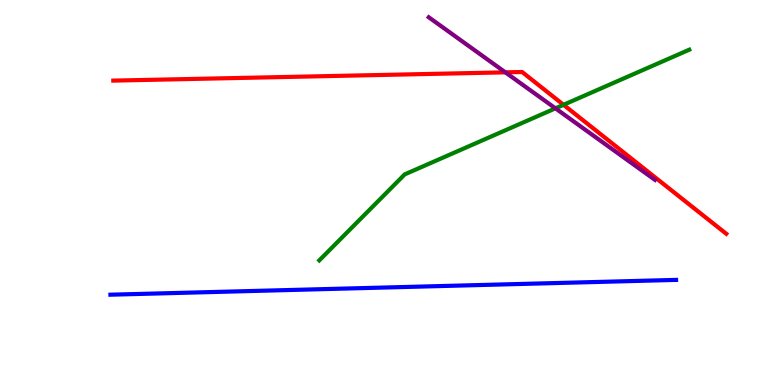[{'lines': ['blue', 'red'], 'intersections': []}, {'lines': ['green', 'red'], 'intersections': [{'x': 7.27, 'y': 7.28}]}, {'lines': ['purple', 'red'], 'intersections': [{'x': 6.52, 'y': 8.12}]}, {'lines': ['blue', 'green'], 'intersections': []}, {'lines': ['blue', 'purple'], 'intersections': []}, {'lines': ['green', 'purple'], 'intersections': [{'x': 7.17, 'y': 7.19}]}]